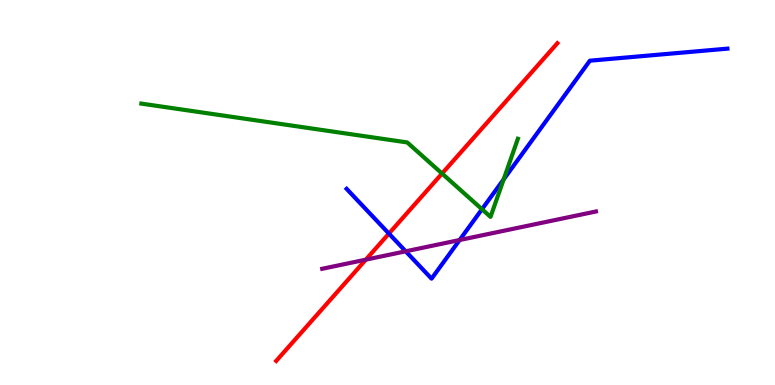[{'lines': ['blue', 'red'], 'intersections': [{'x': 5.02, 'y': 3.93}]}, {'lines': ['green', 'red'], 'intersections': [{'x': 5.7, 'y': 5.49}]}, {'lines': ['purple', 'red'], 'intersections': [{'x': 4.72, 'y': 3.26}]}, {'lines': ['blue', 'green'], 'intersections': [{'x': 6.22, 'y': 4.57}, {'x': 6.5, 'y': 5.34}]}, {'lines': ['blue', 'purple'], 'intersections': [{'x': 5.23, 'y': 3.47}, {'x': 5.93, 'y': 3.77}]}, {'lines': ['green', 'purple'], 'intersections': []}]